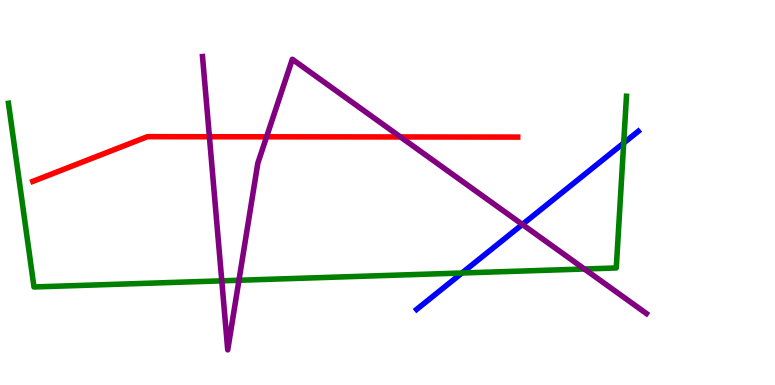[{'lines': ['blue', 'red'], 'intersections': []}, {'lines': ['green', 'red'], 'intersections': []}, {'lines': ['purple', 'red'], 'intersections': [{'x': 2.7, 'y': 6.45}, {'x': 3.44, 'y': 6.45}, {'x': 5.17, 'y': 6.44}]}, {'lines': ['blue', 'green'], 'intersections': [{'x': 5.96, 'y': 2.91}, {'x': 8.05, 'y': 6.28}]}, {'lines': ['blue', 'purple'], 'intersections': [{'x': 6.74, 'y': 4.17}]}, {'lines': ['green', 'purple'], 'intersections': [{'x': 2.86, 'y': 2.71}, {'x': 3.08, 'y': 2.72}, {'x': 7.54, 'y': 3.01}]}]